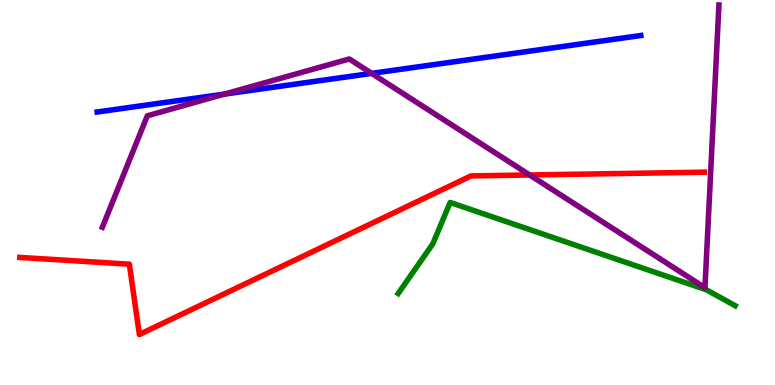[{'lines': ['blue', 'red'], 'intersections': []}, {'lines': ['green', 'red'], 'intersections': []}, {'lines': ['purple', 'red'], 'intersections': [{'x': 6.83, 'y': 5.46}]}, {'lines': ['blue', 'green'], 'intersections': []}, {'lines': ['blue', 'purple'], 'intersections': [{'x': 2.9, 'y': 7.56}, {'x': 4.8, 'y': 8.09}]}, {'lines': ['green', 'purple'], 'intersections': []}]